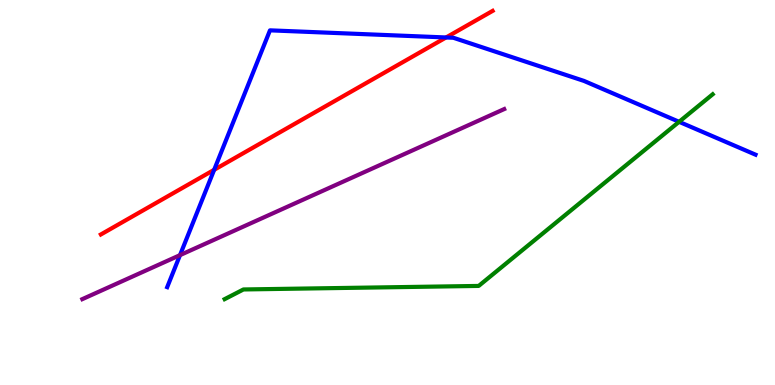[{'lines': ['blue', 'red'], 'intersections': [{'x': 2.76, 'y': 5.59}, {'x': 5.76, 'y': 9.03}]}, {'lines': ['green', 'red'], 'intersections': []}, {'lines': ['purple', 'red'], 'intersections': []}, {'lines': ['blue', 'green'], 'intersections': [{'x': 8.76, 'y': 6.84}]}, {'lines': ['blue', 'purple'], 'intersections': [{'x': 2.32, 'y': 3.37}]}, {'lines': ['green', 'purple'], 'intersections': []}]